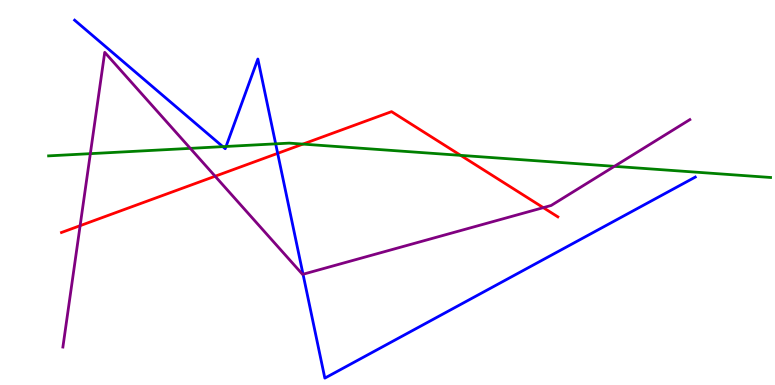[{'lines': ['blue', 'red'], 'intersections': [{'x': 3.58, 'y': 6.02}]}, {'lines': ['green', 'red'], 'intersections': [{'x': 3.91, 'y': 6.26}, {'x': 5.94, 'y': 5.96}]}, {'lines': ['purple', 'red'], 'intersections': [{'x': 1.03, 'y': 4.14}, {'x': 2.78, 'y': 5.42}, {'x': 7.01, 'y': 4.61}]}, {'lines': ['blue', 'green'], 'intersections': [{'x': 2.88, 'y': 6.19}, {'x': 2.92, 'y': 6.2}, {'x': 3.56, 'y': 6.26}]}, {'lines': ['blue', 'purple'], 'intersections': [{'x': 3.91, 'y': 2.88}]}, {'lines': ['green', 'purple'], 'intersections': [{'x': 1.17, 'y': 6.01}, {'x': 2.46, 'y': 6.15}, {'x': 7.93, 'y': 5.68}]}]